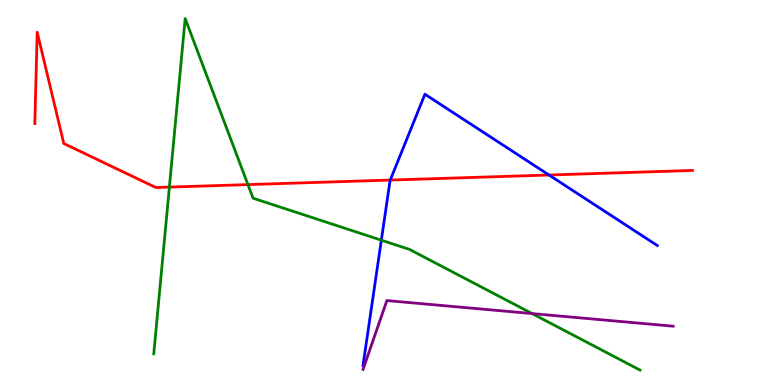[{'lines': ['blue', 'red'], 'intersections': [{'x': 5.04, 'y': 5.32}, {'x': 7.08, 'y': 5.45}]}, {'lines': ['green', 'red'], 'intersections': [{'x': 2.19, 'y': 5.14}, {'x': 3.2, 'y': 5.21}]}, {'lines': ['purple', 'red'], 'intersections': []}, {'lines': ['blue', 'green'], 'intersections': [{'x': 4.92, 'y': 3.76}]}, {'lines': ['blue', 'purple'], 'intersections': []}, {'lines': ['green', 'purple'], 'intersections': [{'x': 6.87, 'y': 1.86}]}]